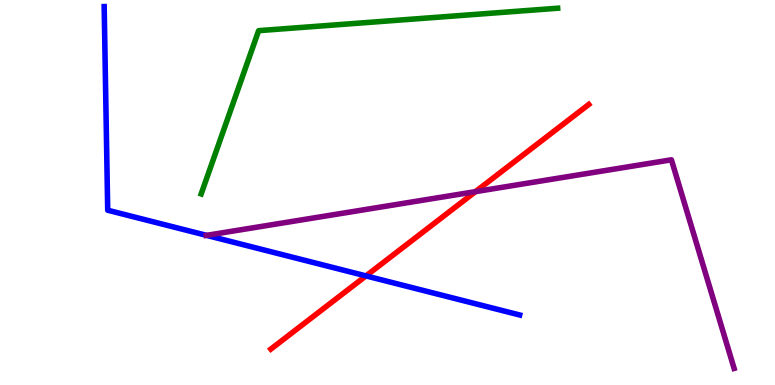[{'lines': ['blue', 'red'], 'intersections': [{'x': 4.72, 'y': 2.83}]}, {'lines': ['green', 'red'], 'intersections': []}, {'lines': ['purple', 'red'], 'intersections': [{'x': 6.14, 'y': 5.02}]}, {'lines': ['blue', 'green'], 'intersections': []}, {'lines': ['blue', 'purple'], 'intersections': [{'x': 2.67, 'y': 3.89}]}, {'lines': ['green', 'purple'], 'intersections': []}]